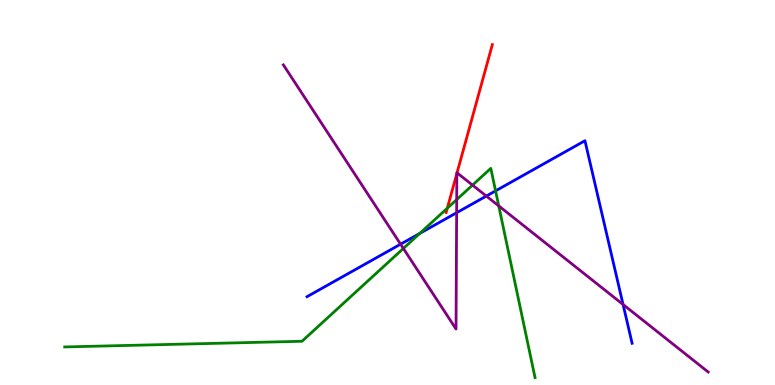[{'lines': ['blue', 'red'], 'intersections': []}, {'lines': ['green', 'red'], 'intersections': [{'x': 5.77, 'y': 4.59}]}, {'lines': ['purple', 'red'], 'intersections': [{'x': 5.89, 'y': 5.49}, {'x': 5.9, 'y': 5.51}]}, {'lines': ['blue', 'green'], 'intersections': [{'x': 5.42, 'y': 3.94}, {'x': 6.39, 'y': 5.04}]}, {'lines': ['blue', 'purple'], 'intersections': [{'x': 5.17, 'y': 3.66}, {'x': 5.89, 'y': 4.47}, {'x': 6.28, 'y': 4.91}, {'x': 8.04, 'y': 2.09}]}, {'lines': ['green', 'purple'], 'intersections': [{'x': 5.2, 'y': 3.55}, {'x': 5.89, 'y': 4.82}, {'x': 6.1, 'y': 5.19}, {'x': 6.44, 'y': 4.65}]}]